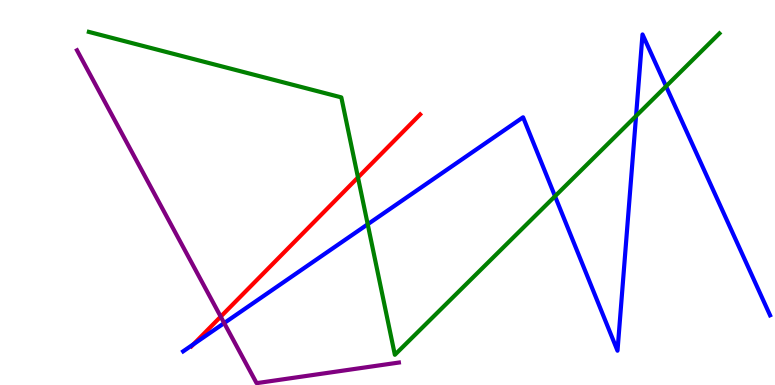[{'lines': ['blue', 'red'], 'intersections': [{'x': 2.5, 'y': 1.06}]}, {'lines': ['green', 'red'], 'intersections': [{'x': 4.62, 'y': 5.39}]}, {'lines': ['purple', 'red'], 'intersections': [{'x': 2.85, 'y': 1.78}]}, {'lines': ['blue', 'green'], 'intersections': [{'x': 4.74, 'y': 4.17}, {'x': 7.16, 'y': 4.9}, {'x': 8.21, 'y': 6.99}, {'x': 8.59, 'y': 7.76}]}, {'lines': ['blue', 'purple'], 'intersections': [{'x': 2.89, 'y': 1.61}]}, {'lines': ['green', 'purple'], 'intersections': []}]